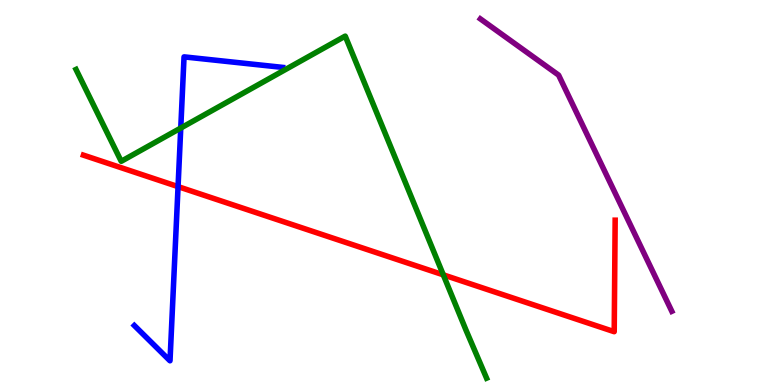[{'lines': ['blue', 'red'], 'intersections': [{'x': 2.3, 'y': 5.15}]}, {'lines': ['green', 'red'], 'intersections': [{'x': 5.72, 'y': 2.86}]}, {'lines': ['purple', 'red'], 'intersections': []}, {'lines': ['blue', 'green'], 'intersections': [{'x': 2.33, 'y': 6.67}]}, {'lines': ['blue', 'purple'], 'intersections': []}, {'lines': ['green', 'purple'], 'intersections': []}]